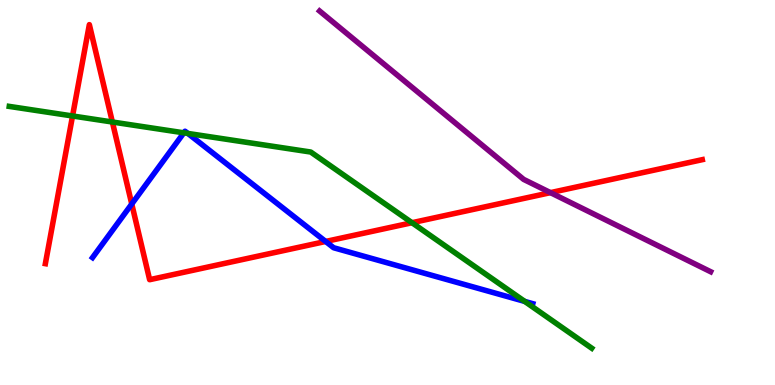[{'lines': ['blue', 'red'], 'intersections': [{'x': 1.7, 'y': 4.7}, {'x': 4.2, 'y': 3.73}]}, {'lines': ['green', 'red'], 'intersections': [{'x': 0.936, 'y': 6.99}, {'x': 1.45, 'y': 6.83}, {'x': 5.32, 'y': 4.22}]}, {'lines': ['purple', 'red'], 'intersections': [{'x': 7.1, 'y': 5.0}]}, {'lines': ['blue', 'green'], 'intersections': [{'x': 2.37, 'y': 6.55}, {'x': 2.42, 'y': 6.53}, {'x': 6.77, 'y': 2.17}]}, {'lines': ['blue', 'purple'], 'intersections': []}, {'lines': ['green', 'purple'], 'intersections': []}]